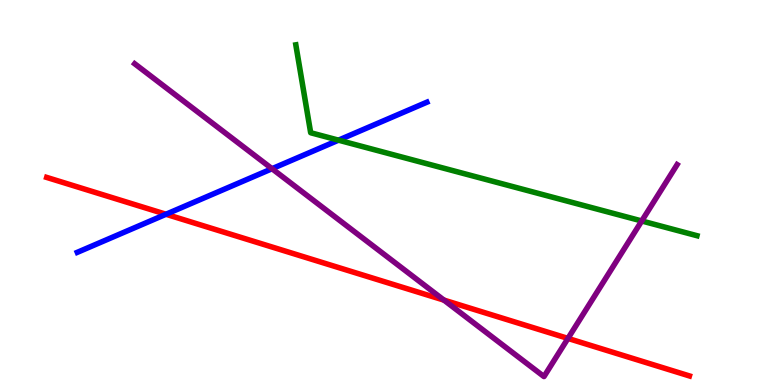[{'lines': ['blue', 'red'], 'intersections': [{'x': 2.14, 'y': 4.43}]}, {'lines': ['green', 'red'], 'intersections': []}, {'lines': ['purple', 'red'], 'intersections': [{'x': 5.73, 'y': 2.21}, {'x': 7.33, 'y': 1.21}]}, {'lines': ['blue', 'green'], 'intersections': [{'x': 4.37, 'y': 6.36}]}, {'lines': ['blue', 'purple'], 'intersections': [{'x': 3.51, 'y': 5.62}]}, {'lines': ['green', 'purple'], 'intersections': [{'x': 8.28, 'y': 4.26}]}]